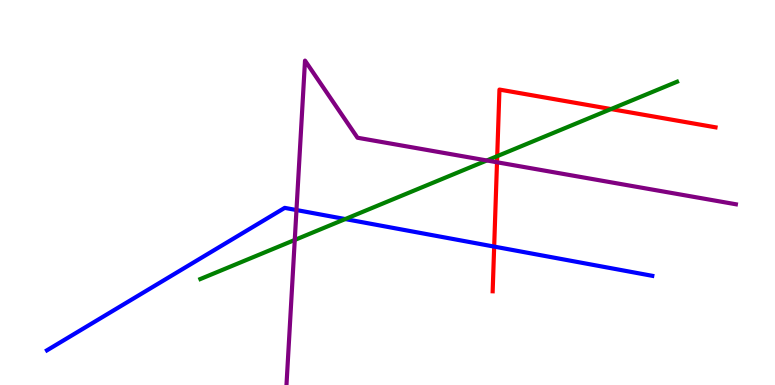[{'lines': ['blue', 'red'], 'intersections': [{'x': 6.38, 'y': 3.59}]}, {'lines': ['green', 'red'], 'intersections': [{'x': 6.42, 'y': 5.94}, {'x': 7.88, 'y': 7.17}]}, {'lines': ['purple', 'red'], 'intersections': [{'x': 6.41, 'y': 5.79}]}, {'lines': ['blue', 'green'], 'intersections': [{'x': 4.45, 'y': 4.31}]}, {'lines': ['blue', 'purple'], 'intersections': [{'x': 3.83, 'y': 4.54}]}, {'lines': ['green', 'purple'], 'intersections': [{'x': 3.8, 'y': 3.77}, {'x': 6.28, 'y': 5.83}]}]